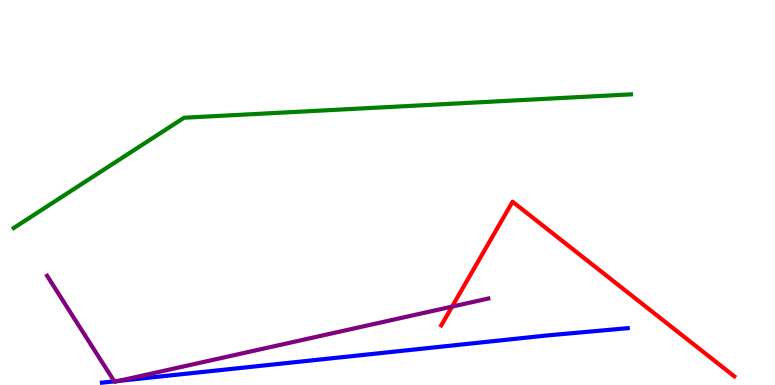[{'lines': ['blue', 'red'], 'intersections': []}, {'lines': ['green', 'red'], 'intersections': []}, {'lines': ['purple', 'red'], 'intersections': [{'x': 5.83, 'y': 2.04}]}, {'lines': ['blue', 'green'], 'intersections': []}, {'lines': ['blue', 'purple'], 'intersections': [{'x': 1.47, 'y': 0.0948}, {'x': 1.53, 'y': 0.107}]}, {'lines': ['green', 'purple'], 'intersections': []}]